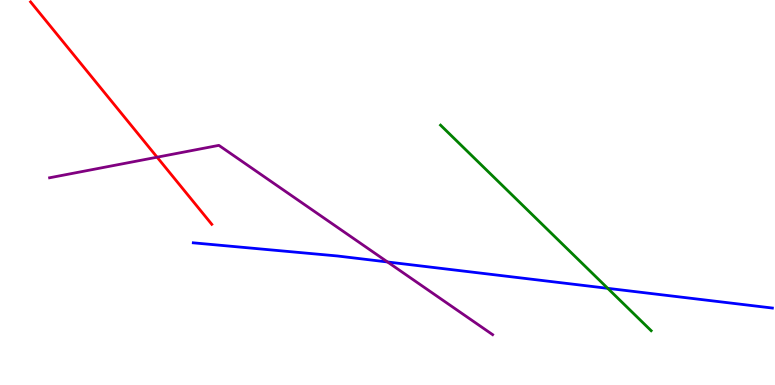[{'lines': ['blue', 'red'], 'intersections': []}, {'lines': ['green', 'red'], 'intersections': []}, {'lines': ['purple', 'red'], 'intersections': [{'x': 2.03, 'y': 5.92}]}, {'lines': ['blue', 'green'], 'intersections': [{'x': 7.84, 'y': 2.51}]}, {'lines': ['blue', 'purple'], 'intersections': [{'x': 5.0, 'y': 3.2}]}, {'lines': ['green', 'purple'], 'intersections': []}]